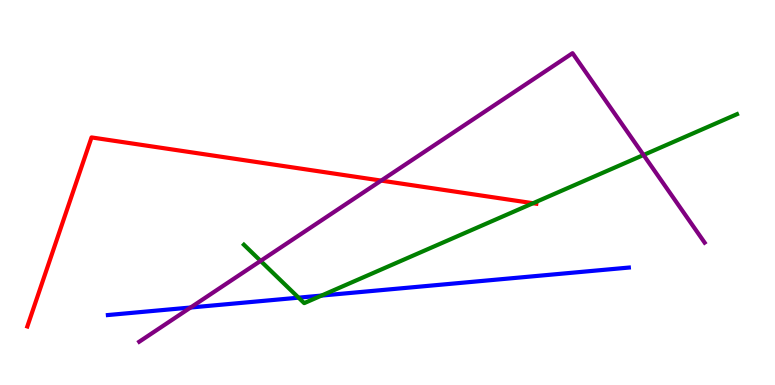[{'lines': ['blue', 'red'], 'intersections': []}, {'lines': ['green', 'red'], 'intersections': [{'x': 6.88, 'y': 4.72}]}, {'lines': ['purple', 'red'], 'intersections': [{'x': 4.92, 'y': 5.31}]}, {'lines': ['blue', 'green'], 'intersections': [{'x': 3.85, 'y': 2.27}, {'x': 4.15, 'y': 2.32}]}, {'lines': ['blue', 'purple'], 'intersections': [{'x': 2.46, 'y': 2.01}]}, {'lines': ['green', 'purple'], 'intersections': [{'x': 3.36, 'y': 3.22}, {'x': 8.3, 'y': 5.97}]}]